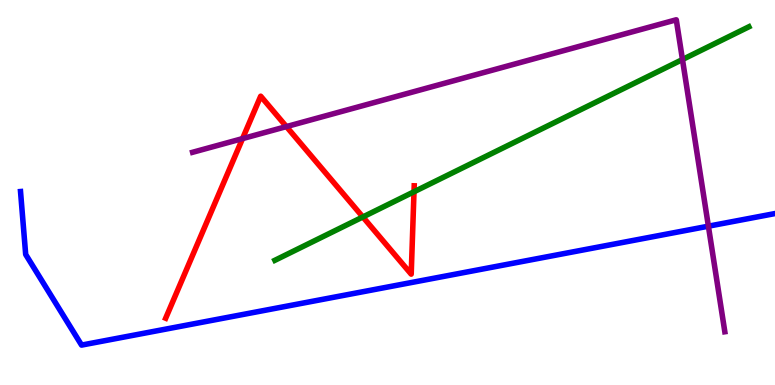[{'lines': ['blue', 'red'], 'intersections': []}, {'lines': ['green', 'red'], 'intersections': [{'x': 4.68, 'y': 4.36}, {'x': 5.34, 'y': 5.02}]}, {'lines': ['purple', 'red'], 'intersections': [{'x': 3.13, 'y': 6.4}, {'x': 3.7, 'y': 6.71}]}, {'lines': ['blue', 'green'], 'intersections': []}, {'lines': ['blue', 'purple'], 'intersections': [{'x': 9.14, 'y': 4.12}]}, {'lines': ['green', 'purple'], 'intersections': [{'x': 8.81, 'y': 8.45}]}]